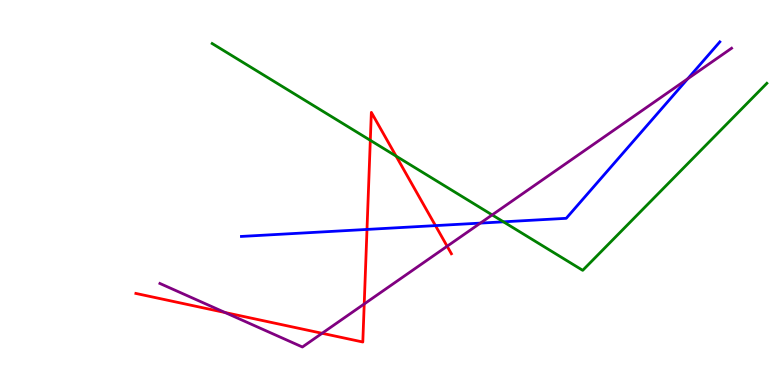[{'lines': ['blue', 'red'], 'intersections': [{'x': 4.74, 'y': 4.04}, {'x': 5.62, 'y': 4.14}]}, {'lines': ['green', 'red'], 'intersections': [{'x': 4.78, 'y': 6.36}, {'x': 5.11, 'y': 5.94}]}, {'lines': ['purple', 'red'], 'intersections': [{'x': 2.9, 'y': 1.88}, {'x': 4.16, 'y': 1.34}, {'x': 4.7, 'y': 2.1}, {'x': 5.77, 'y': 3.6}]}, {'lines': ['blue', 'green'], 'intersections': [{'x': 6.5, 'y': 4.24}]}, {'lines': ['blue', 'purple'], 'intersections': [{'x': 6.2, 'y': 4.21}, {'x': 8.87, 'y': 7.95}]}, {'lines': ['green', 'purple'], 'intersections': [{'x': 6.35, 'y': 4.42}]}]